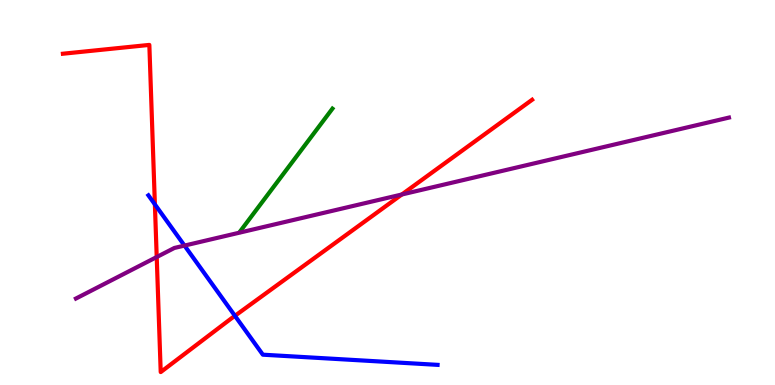[{'lines': ['blue', 'red'], 'intersections': [{'x': 2.0, 'y': 4.69}, {'x': 3.03, 'y': 1.8}]}, {'lines': ['green', 'red'], 'intersections': []}, {'lines': ['purple', 'red'], 'intersections': [{'x': 2.02, 'y': 3.32}, {'x': 5.18, 'y': 4.95}]}, {'lines': ['blue', 'green'], 'intersections': []}, {'lines': ['blue', 'purple'], 'intersections': [{'x': 2.38, 'y': 3.62}]}, {'lines': ['green', 'purple'], 'intersections': []}]